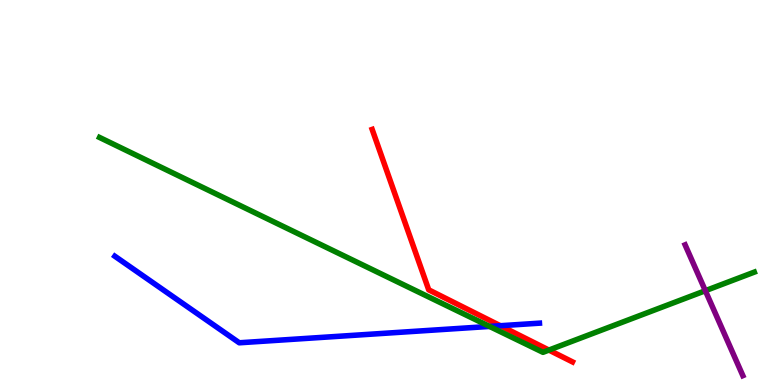[{'lines': ['blue', 'red'], 'intersections': [{'x': 6.46, 'y': 1.54}]}, {'lines': ['green', 'red'], 'intersections': [{'x': 7.08, 'y': 0.907}]}, {'lines': ['purple', 'red'], 'intersections': []}, {'lines': ['blue', 'green'], 'intersections': [{'x': 6.32, 'y': 1.52}]}, {'lines': ['blue', 'purple'], 'intersections': []}, {'lines': ['green', 'purple'], 'intersections': [{'x': 9.1, 'y': 2.45}]}]